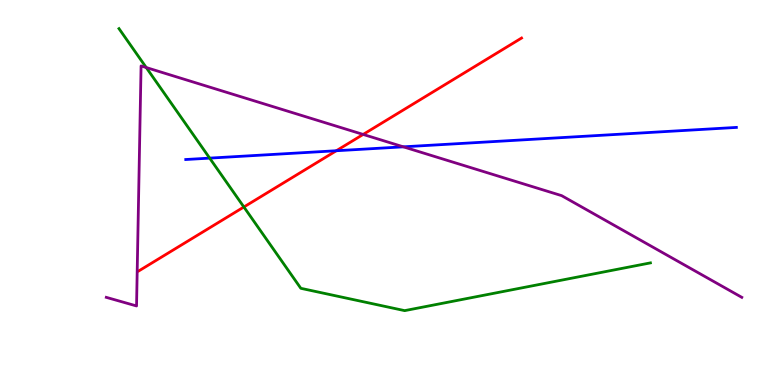[{'lines': ['blue', 'red'], 'intersections': [{'x': 4.34, 'y': 6.08}]}, {'lines': ['green', 'red'], 'intersections': [{'x': 3.15, 'y': 4.62}]}, {'lines': ['purple', 'red'], 'intersections': [{'x': 4.69, 'y': 6.51}]}, {'lines': ['blue', 'green'], 'intersections': [{'x': 2.71, 'y': 5.89}]}, {'lines': ['blue', 'purple'], 'intersections': [{'x': 5.2, 'y': 6.19}]}, {'lines': ['green', 'purple'], 'intersections': [{'x': 1.89, 'y': 8.25}]}]